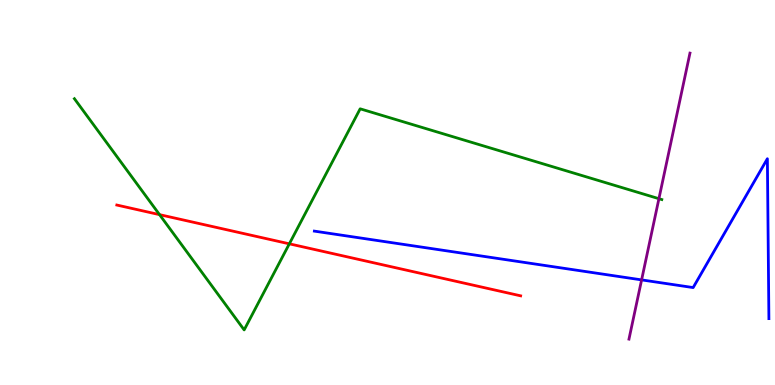[{'lines': ['blue', 'red'], 'intersections': []}, {'lines': ['green', 'red'], 'intersections': [{'x': 2.06, 'y': 4.42}, {'x': 3.73, 'y': 3.67}]}, {'lines': ['purple', 'red'], 'intersections': []}, {'lines': ['blue', 'green'], 'intersections': []}, {'lines': ['blue', 'purple'], 'intersections': [{'x': 8.28, 'y': 2.73}]}, {'lines': ['green', 'purple'], 'intersections': [{'x': 8.5, 'y': 4.84}]}]